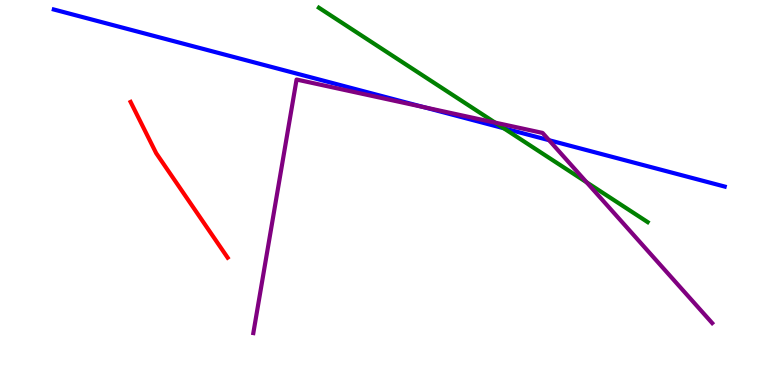[{'lines': ['blue', 'red'], 'intersections': []}, {'lines': ['green', 'red'], 'intersections': []}, {'lines': ['purple', 'red'], 'intersections': []}, {'lines': ['blue', 'green'], 'intersections': [{'x': 6.5, 'y': 6.67}]}, {'lines': ['blue', 'purple'], 'intersections': [{'x': 5.47, 'y': 7.22}, {'x': 7.08, 'y': 6.36}]}, {'lines': ['green', 'purple'], 'intersections': [{'x': 6.39, 'y': 6.82}, {'x': 7.57, 'y': 5.27}]}]